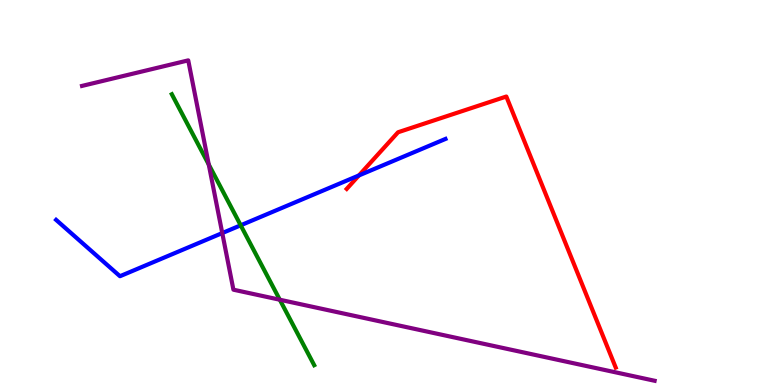[{'lines': ['blue', 'red'], 'intersections': [{'x': 4.63, 'y': 5.44}]}, {'lines': ['green', 'red'], 'intersections': []}, {'lines': ['purple', 'red'], 'intersections': []}, {'lines': ['blue', 'green'], 'intersections': [{'x': 3.11, 'y': 4.15}]}, {'lines': ['blue', 'purple'], 'intersections': [{'x': 2.87, 'y': 3.95}]}, {'lines': ['green', 'purple'], 'intersections': [{'x': 2.69, 'y': 5.73}, {'x': 3.61, 'y': 2.21}]}]